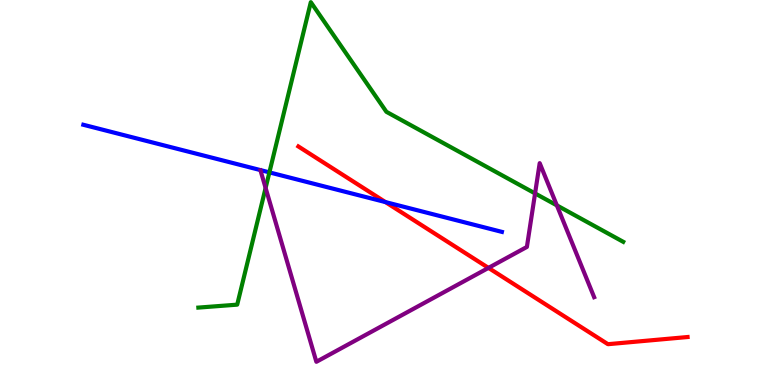[{'lines': ['blue', 'red'], 'intersections': [{'x': 4.97, 'y': 4.75}]}, {'lines': ['green', 'red'], 'intersections': []}, {'lines': ['purple', 'red'], 'intersections': [{'x': 6.3, 'y': 3.04}]}, {'lines': ['blue', 'green'], 'intersections': [{'x': 3.48, 'y': 5.52}]}, {'lines': ['blue', 'purple'], 'intersections': []}, {'lines': ['green', 'purple'], 'intersections': [{'x': 3.43, 'y': 5.12}, {'x': 6.9, 'y': 4.98}, {'x': 7.19, 'y': 4.67}]}]